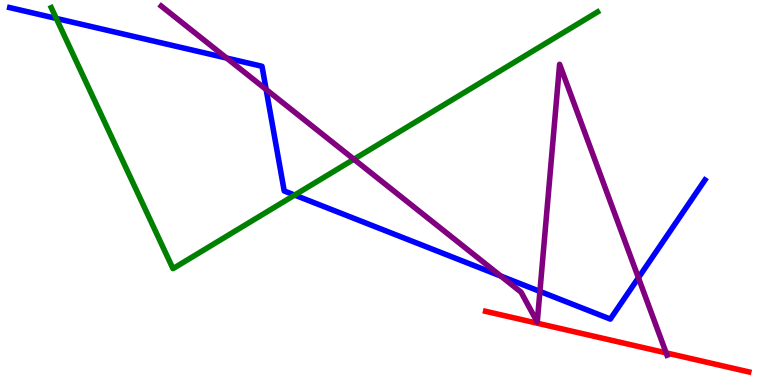[{'lines': ['blue', 'red'], 'intersections': []}, {'lines': ['green', 'red'], 'intersections': []}, {'lines': ['purple', 'red'], 'intersections': [{'x': 8.6, 'y': 0.834}]}, {'lines': ['blue', 'green'], 'intersections': [{'x': 0.726, 'y': 9.52}, {'x': 3.8, 'y': 4.93}]}, {'lines': ['blue', 'purple'], 'intersections': [{'x': 2.92, 'y': 8.49}, {'x': 3.43, 'y': 7.68}, {'x': 6.46, 'y': 2.83}, {'x': 6.97, 'y': 2.43}, {'x': 8.24, 'y': 2.79}]}, {'lines': ['green', 'purple'], 'intersections': [{'x': 4.57, 'y': 5.86}]}]